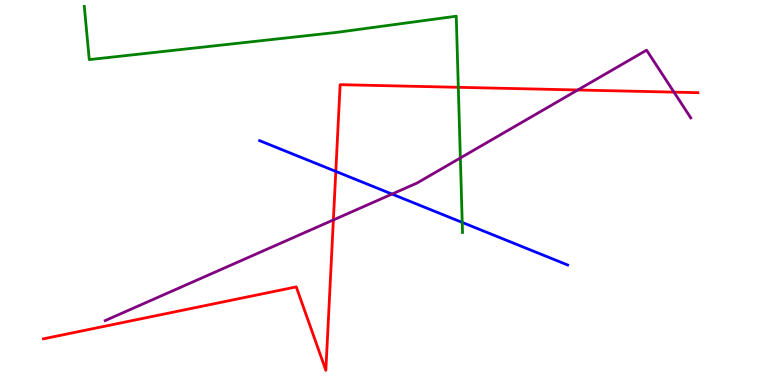[{'lines': ['blue', 'red'], 'intersections': [{'x': 4.33, 'y': 5.55}]}, {'lines': ['green', 'red'], 'intersections': [{'x': 5.91, 'y': 7.73}]}, {'lines': ['purple', 'red'], 'intersections': [{'x': 4.3, 'y': 4.29}, {'x': 7.46, 'y': 7.66}, {'x': 8.7, 'y': 7.61}]}, {'lines': ['blue', 'green'], 'intersections': [{'x': 5.96, 'y': 4.22}]}, {'lines': ['blue', 'purple'], 'intersections': [{'x': 5.06, 'y': 4.96}]}, {'lines': ['green', 'purple'], 'intersections': [{'x': 5.94, 'y': 5.9}]}]